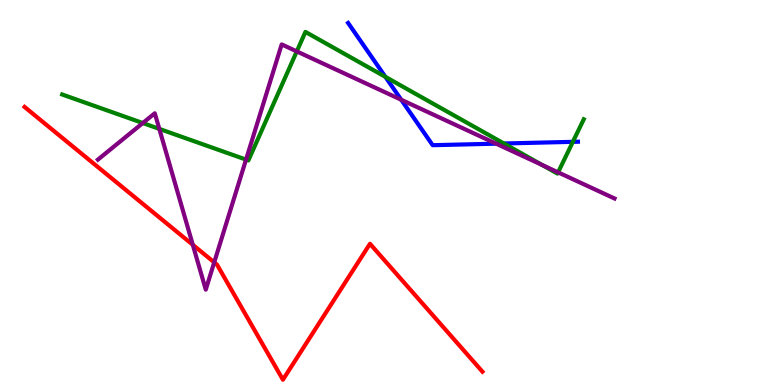[{'lines': ['blue', 'red'], 'intersections': []}, {'lines': ['green', 'red'], 'intersections': []}, {'lines': ['purple', 'red'], 'intersections': [{'x': 2.49, 'y': 3.64}, {'x': 2.76, 'y': 3.19}]}, {'lines': ['blue', 'green'], 'intersections': [{'x': 4.97, 'y': 8.0}, {'x': 6.5, 'y': 6.27}, {'x': 7.39, 'y': 6.32}]}, {'lines': ['blue', 'purple'], 'intersections': [{'x': 5.18, 'y': 7.41}, {'x': 6.4, 'y': 6.27}]}, {'lines': ['green', 'purple'], 'intersections': [{'x': 1.84, 'y': 6.8}, {'x': 2.06, 'y': 6.65}, {'x': 3.17, 'y': 5.85}, {'x': 3.83, 'y': 8.67}, {'x': 6.99, 'y': 5.72}, {'x': 7.2, 'y': 5.52}]}]